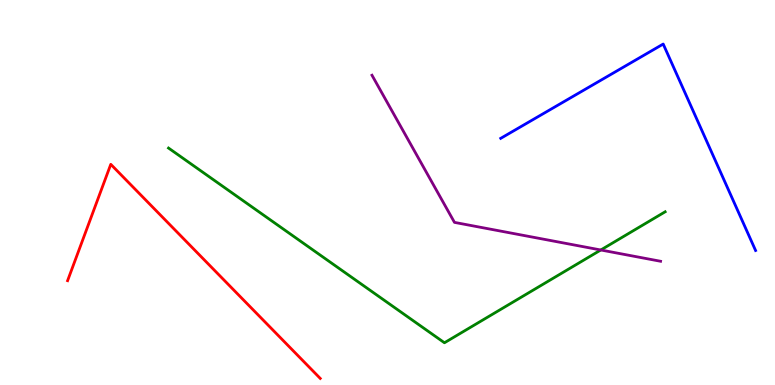[{'lines': ['blue', 'red'], 'intersections': []}, {'lines': ['green', 'red'], 'intersections': []}, {'lines': ['purple', 'red'], 'intersections': []}, {'lines': ['blue', 'green'], 'intersections': []}, {'lines': ['blue', 'purple'], 'intersections': []}, {'lines': ['green', 'purple'], 'intersections': [{'x': 7.75, 'y': 3.51}]}]